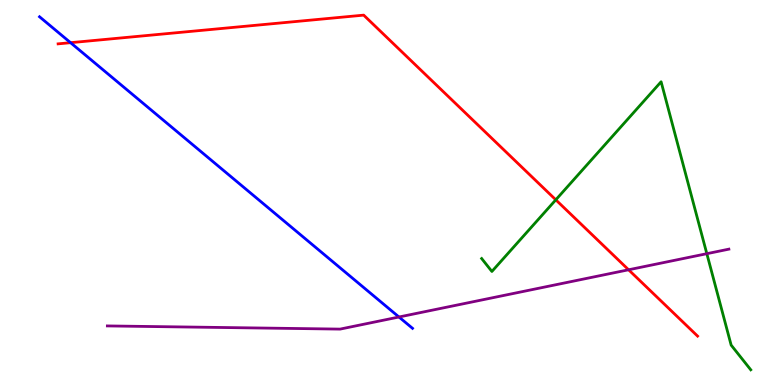[{'lines': ['blue', 'red'], 'intersections': [{'x': 0.91, 'y': 8.89}]}, {'lines': ['green', 'red'], 'intersections': [{'x': 7.17, 'y': 4.81}]}, {'lines': ['purple', 'red'], 'intersections': [{'x': 8.11, 'y': 2.99}]}, {'lines': ['blue', 'green'], 'intersections': []}, {'lines': ['blue', 'purple'], 'intersections': [{'x': 5.15, 'y': 1.77}]}, {'lines': ['green', 'purple'], 'intersections': [{'x': 9.12, 'y': 3.41}]}]